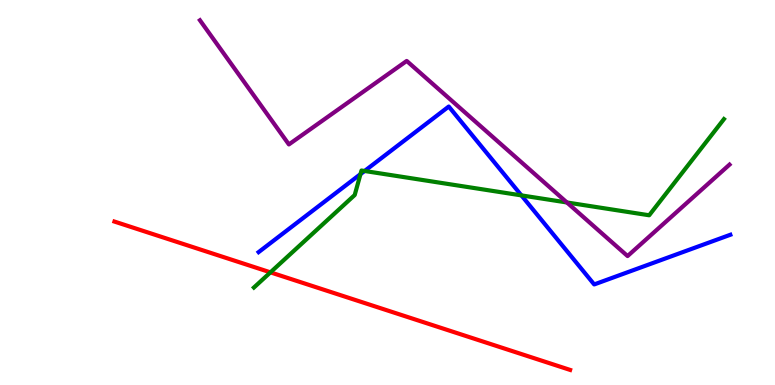[{'lines': ['blue', 'red'], 'intersections': []}, {'lines': ['green', 'red'], 'intersections': [{'x': 3.49, 'y': 2.93}]}, {'lines': ['purple', 'red'], 'intersections': []}, {'lines': ['blue', 'green'], 'intersections': [{'x': 4.65, 'y': 5.48}, {'x': 4.7, 'y': 5.56}, {'x': 6.73, 'y': 4.92}]}, {'lines': ['blue', 'purple'], 'intersections': []}, {'lines': ['green', 'purple'], 'intersections': [{'x': 7.32, 'y': 4.74}]}]